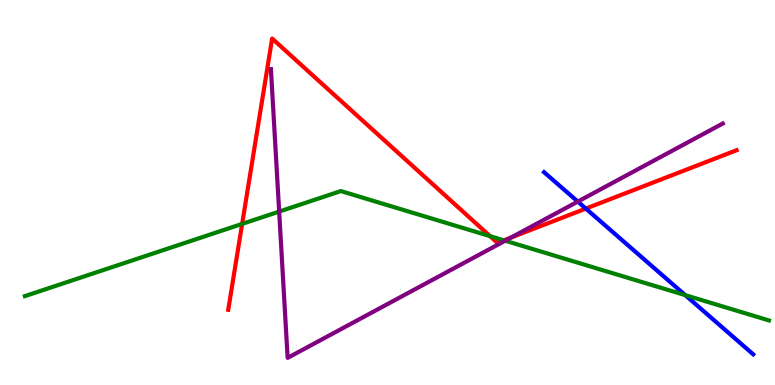[{'lines': ['blue', 'red'], 'intersections': [{'x': 7.56, 'y': 4.58}]}, {'lines': ['green', 'red'], 'intersections': [{'x': 3.12, 'y': 4.18}, {'x': 6.32, 'y': 3.87}, {'x': 6.5, 'y': 3.76}]}, {'lines': ['purple', 'red'], 'intersections': [{'x': 6.6, 'y': 3.83}]}, {'lines': ['blue', 'green'], 'intersections': [{'x': 8.84, 'y': 2.33}]}, {'lines': ['blue', 'purple'], 'intersections': [{'x': 7.46, 'y': 4.76}]}, {'lines': ['green', 'purple'], 'intersections': [{'x': 3.6, 'y': 4.5}, {'x': 6.52, 'y': 3.75}]}]